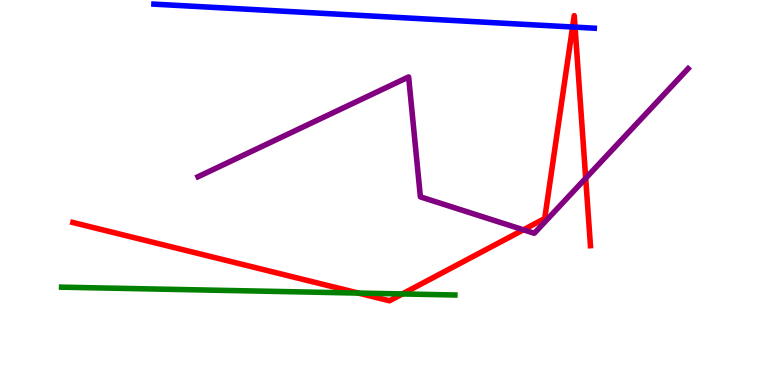[{'lines': ['blue', 'red'], 'intersections': [{'x': 7.39, 'y': 9.3}, {'x': 7.42, 'y': 9.3}]}, {'lines': ['green', 'red'], 'intersections': [{'x': 4.62, 'y': 2.39}, {'x': 5.19, 'y': 2.37}]}, {'lines': ['purple', 'red'], 'intersections': [{'x': 6.75, 'y': 4.03}, {'x': 7.56, 'y': 5.37}]}, {'lines': ['blue', 'green'], 'intersections': []}, {'lines': ['blue', 'purple'], 'intersections': []}, {'lines': ['green', 'purple'], 'intersections': []}]